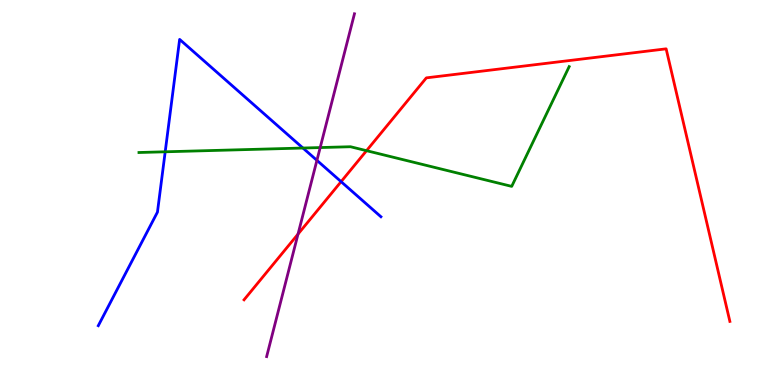[{'lines': ['blue', 'red'], 'intersections': [{'x': 4.4, 'y': 5.28}]}, {'lines': ['green', 'red'], 'intersections': [{'x': 4.73, 'y': 6.09}]}, {'lines': ['purple', 'red'], 'intersections': [{'x': 3.85, 'y': 3.92}]}, {'lines': ['blue', 'green'], 'intersections': [{'x': 2.13, 'y': 6.06}, {'x': 3.91, 'y': 6.16}]}, {'lines': ['blue', 'purple'], 'intersections': [{'x': 4.09, 'y': 5.84}]}, {'lines': ['green', 'purple'], 'intersections': [{'x': 4.13, 'y': 6.17}]}]